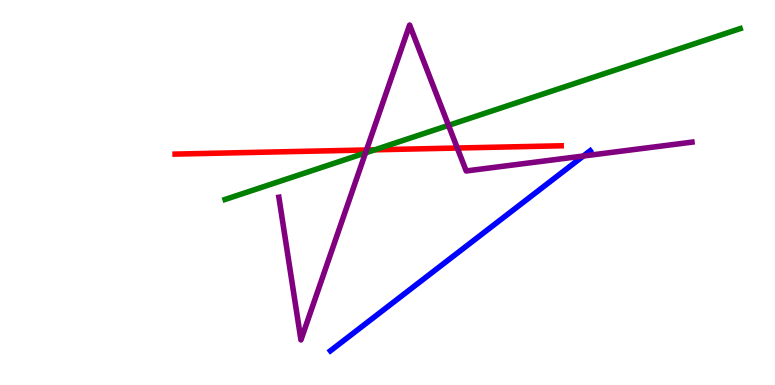[{'lines': ['blue', 'red'], 'intersections': []}, {'lines': ['green', 'red'], 'intersections': [{'x': 4.84, 'y': 6.11}]}, {'lines': ['purple', 'red'], 'intersections': [{'x': 4.73, 'y': 6.1}, {'x': 5.9, 'y': 6.16}]}, {'lines': ['blue', 'green'], 'intersections': []}, {'lines': ['blue', 'purple'], 'intersections': [{'x': 7.53, 'y': 5.95}]}, {'lines': ['green', 'purple'], 'intersections': [{'x': 4.72, 'y': 6.03}, {'x': 5.79, 'y': 6.74}]}]